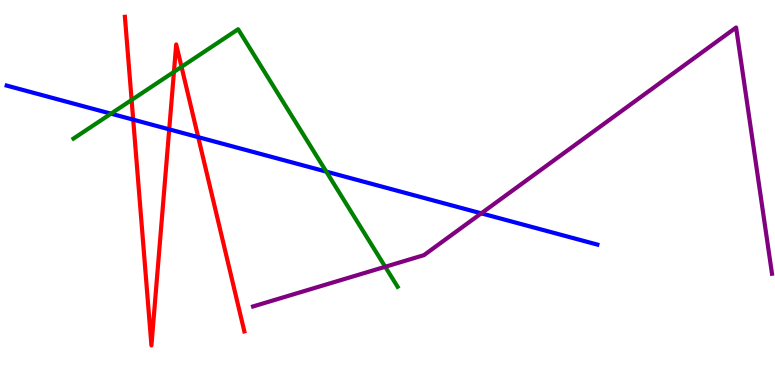[{'lines': ['blue', 'red'], 'intersections': [{'x': 1.72, 'y': 6.89}, {'x': 2.18, 'y': 6.64}, {'x': 2.56, 'y': 6.44}]}, {'lines': ['green', 'red'], 'intersections': [{'x': 1.7, 'y': 7.4}, {'x': 2.24, 'y': 8.13}, {'x': 2.34, 'y': 8.26}]}, {'lines': ['purple', 'red'], 'intersections': []}, {'lines': ['blue', 'green'], 'intersections': [{'x': 1.43, 'y': 7.05}, {'x': 4.21, 'y': 5.54}]}, {'lines': ['blue', 'purple'], 'intersections': [{'x': 6.21, 'y': 4.46}]}, {'lines': ['green', 'purple'], 'intersections': [{'x': 4.97, 'y': 3.07}]}]